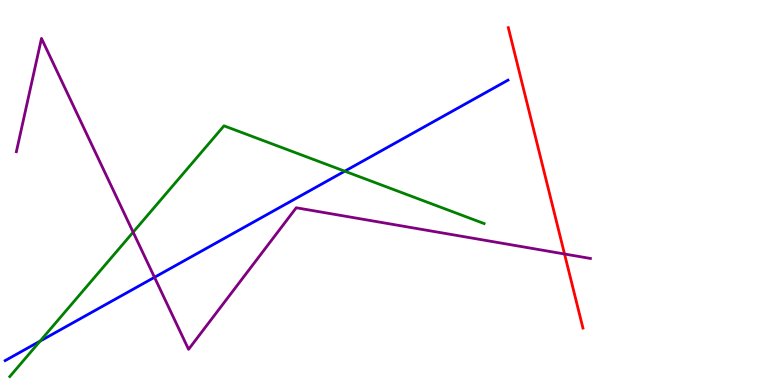[{'lines': ['blue', 'red'], 'intersections': []}, {'lines': ['green', 'red'], 'intersections': []}, {'lines': ['purple', 'red'], 'intersections': [{'x': 7.28, 'y': 3.4}]}, {'lines': ['blue', 'green'], 'intersections': [{'x': 0.517, 'y': 1.14}, {'x': 4.45, 'y': 5.55}]}, {'lines': ['blue', 'purple'], 'intersections': [{'x': 1.99, 'y': 2.8}]}, {'lines': ['green', 'purple'], 'intersections': [{'x': 1.72, 'y': 3.97}]}]